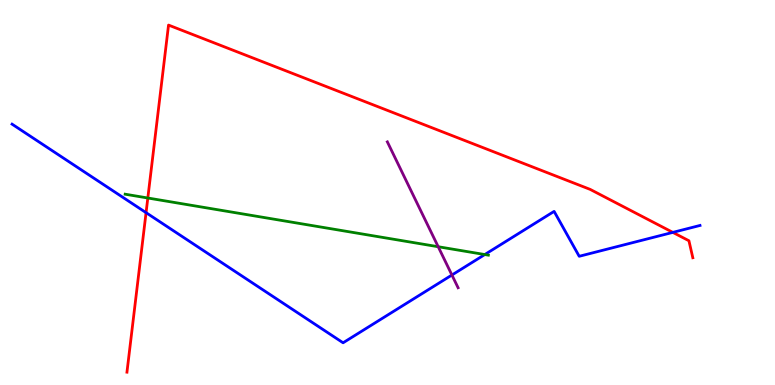[{'lines': ['blue', 'red'], 'intersections': [{'x': 1.88, 'y': 4.48}, {'x': 8.68, 'y': 3.96}]}, {'lines': ['green', 'red'], 'intersections': [{'x': 1.91, 'y': 4.86}]}, {'lines': ['purple', 'red'], 'intersections': []}, {'lines': ['blue', 'green'], 'intersections': [{'x': 6.26, 'y': 3.39}]}, {'lines': ['blue', 'purple'], 'intersections': [{'x': 5.83, 'y': 2.86}]}, {'lines': ['green', 'purple'], 'intersections': [{'x': 5.65, 'y': 3.59}]}]